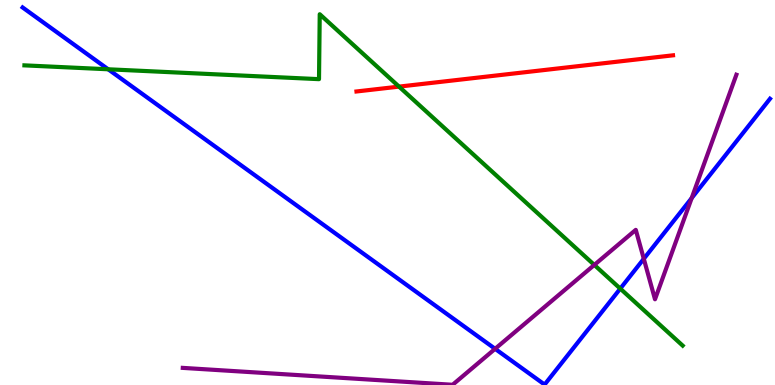[{'lines': ['blue', 'red'], 'intersections': []}, {'lines': ['green', 'red'], 'intersections': [{'x': 5.15, 'y': 7.75}]}, {'lines': ['purple', 'red'], 'intersections': []}, {'lines': ['blue', 'green'], 'intersections': [{'x': 1.4, 'y': 8.2}, {'x': 8.0, 'y': 2.5}]}, {'lines': ['blue', 'purple'], 'intersections': [{'x': 6.39, 'y': 0.94}, {'x': 8.31, 'y': 3.28}, {'x': 8.93, 'y': 4.86}]}, {'lines': ['green', 'purple'], 'intersections': [{'x': 7.67, 'y': 3.12}]}]